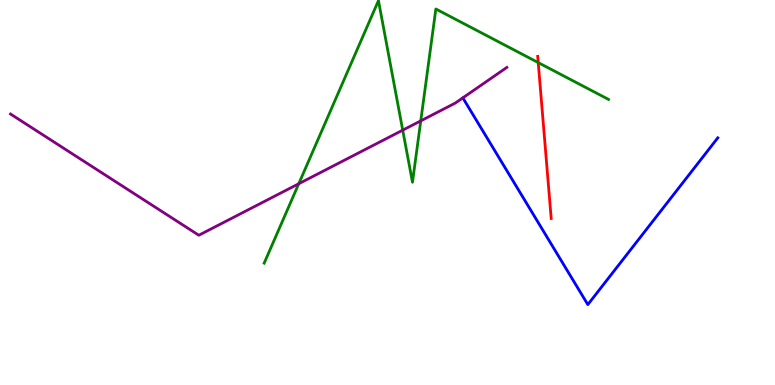[{'lines': ['blue', 'red'], 'intersections': []}, {'lines': ['green', 'red'], 'intersections': [{'x': 6.94, 'y': 8.37}]}, {'lines': ['purple', 'red'], 'intersections': []}, {'lines': ['blue', 'green'], 'intersections': []}, {'lines': ['blue', 'purple'], 'intersections': []}, {'lines': ['green', 'purple'], 'intersections': [{'x': 3.85, 'y': 5.23}, {'x': 5.2, 'y': 6.62}, {'x': 5.43, 'y': 6.86}]}]